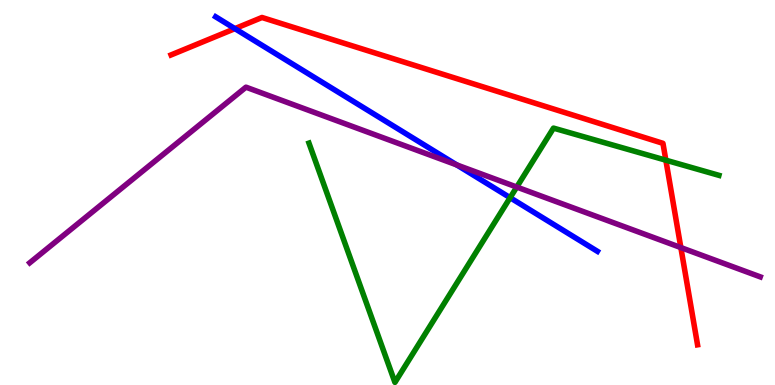[{'lines': ['blue', 'red'], 'intersections': [{'x': 3.03, 'y': 9.26}]}, {'lines': ['green', 'red'], 'intersections': [{'x': 8.59, 'y': 5.84}]}, {'lines': ['purple', 'red'], 'intersections': [{'x': 8.79, 'y': 3.57}]}, {'lines': ['blue', 'green'], 'intersections': [{'x': 6.58, 'y': 4.87}]}, {'lines': ['blue', 'purple'], 'intersections': [{'x': 5.89, 'y': 5.72}]}, {'lines': ['green', 'purple'], 'intersections': [{'x': 6.67, 'y': 5.14}]}]